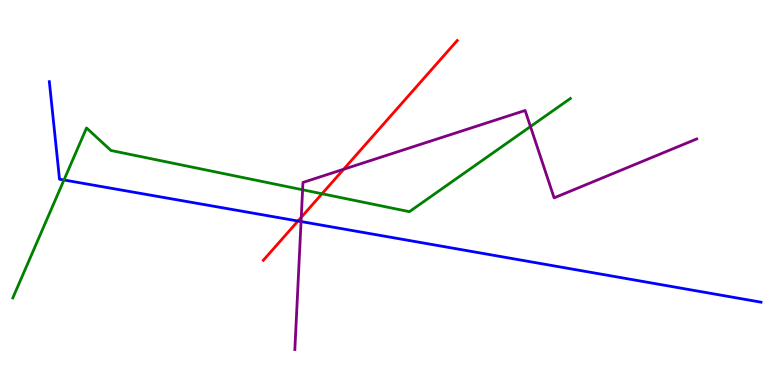[{'lines': ['blue', 'red'], 'intersections': [{'x': 3.85, 'y': 4.26}]}, {'lines': ['green', 'red'], 'intersections': [{'x': 4.16, 'y': 4.97}]}, {'lines': ['purple', 'red'], 'intersections': [{'x': 3.89, 'y': 4.36}, {'x': 4.43, 'y': 5.6}]}, {'lines': ['blue', 'green'], 'intersections': [{'x': 0.825, 'y': 5.33}]}, {'lines': ['blue', 'purple'], 'intersections': [{'x': 3.88, 'y': 4.25}]}, {'lines': ['green', 'purple'], 'intersections': [{'x': 3.9, 'y': 5.07}, {'x': 6.84, 'y': 6.71}]}]